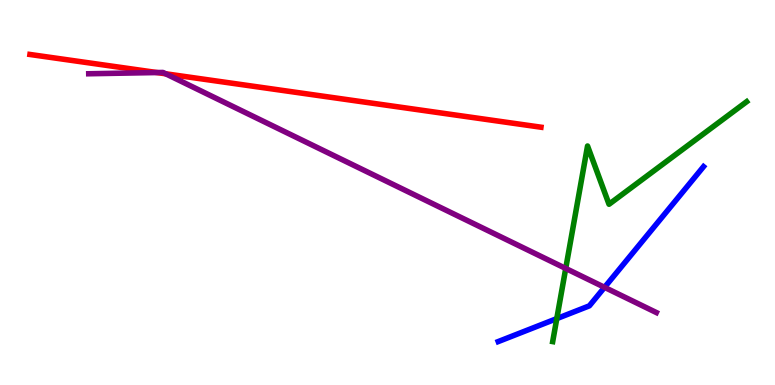[{'lines': ['blue', 'red'], 'intersections': []}, {'lines': ['green', 'red'], 'intersections': []}, {'lines': ['purple', 'red'], 'intersections': [{'x': 2.03, 'y': 8.12}, {'x': 2.14, 'y': 8.08}]}, {'lines': ['blue', 'green'], 'intersections': [{'x': 7.18, 'y': 1.72}]}, {'lines': ['blue', 'purple'], 'intersections': [{'x': 7.8, 'y': 2.54}]}, {'lines': ['green', 'purple'], 'intersections': [{'x': 7.3, 'y': 3.03}]}]